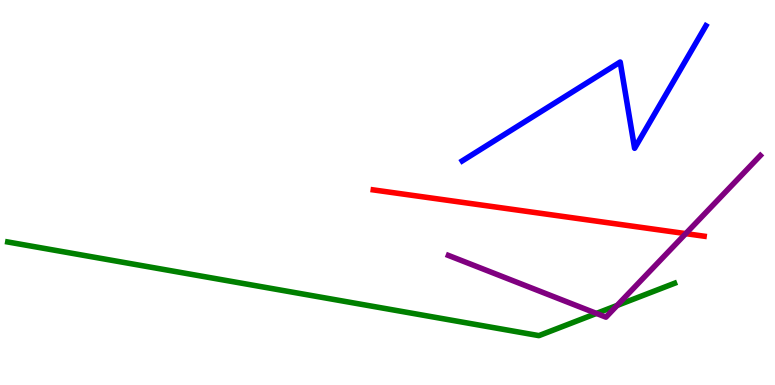[{'lines': ['blue', 'red'], 'intersections': []}, {'lines': ['green', 'red'], 'intersections': []}, {'lines': ['purple', 'red'], 'intersections': [{'x': 8.85, 'y': 3.93}]}, {'lines': ['blue', 'green'], 'intersections': []}, {'lines': ['blue', 'purple'], 'intersections': []}, {'lines': ['green', 'purple'], 'intersections': [{'x': 7.7, 'y': 1.86}, {'x': 7.96, 'y': 2.07}]}]